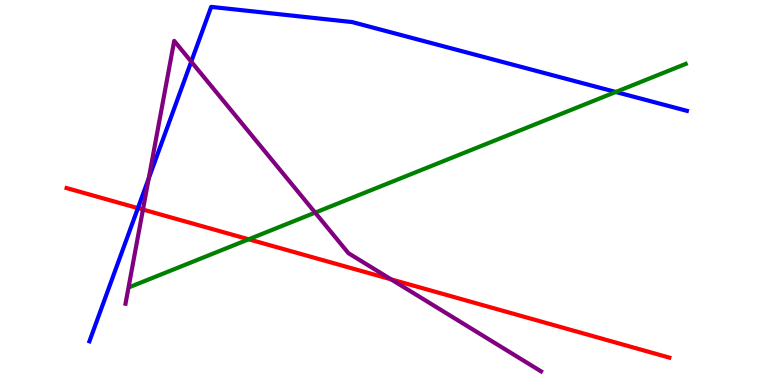[{'lines': ['blue', 'red'], 'intersections': [{'x': 1.78, 'y': 4.59}]}, {'lines': ['green', 'red'], 'intersections': [{'x': 3.21, 'y': 3.78}]}, {'lines': ['purple', 'red'], 'intersections': [{'x': 1.84, 'y': 4.56}, {'x': 5.05, 'y': 2.74}]}, {'lines': ['blue', 'green'], 'intersections': [{'x': 7.95, 'y': 7.61}]}, {'lines': ['blue', 'purple'], 'intersections': [{'x': 1.92, 'y': 5.37}, {'x': 2.47, 'y': 8.4}]}, {'lines': ['green', 'purple'], 'intersections': [{'x': 4.07, 'y': 4.48}]}]